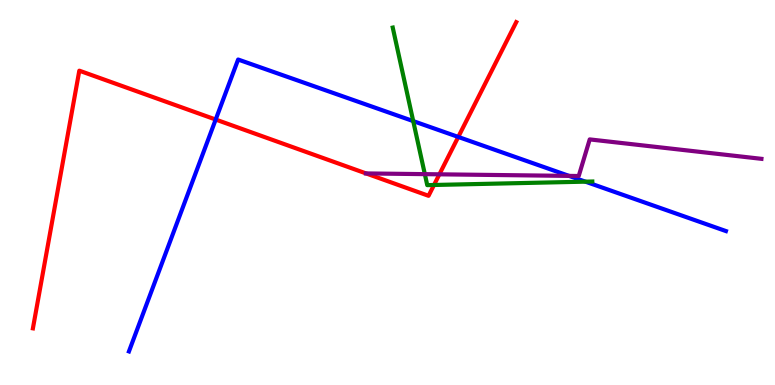[{'lines': ['blue', 'red'], 'intersections': [{'x': 2.78, 'y': 6.9}, {'x': 5.91, 'y': 6.44}]}, {'lines': ['green', 'red'], 'intersections': [{'x': 5.6, 'y': 5.2}]}, {'lines': ['purple', 'red'], 'intersections': [{'x': 4.72, 'y': 5.5}, {'x': 5.67, 'y': 5.47}]}, {'lines': ['blue', 'green'], 'intersections': [{'x': 5.33, 'y': 6.85}, {'x': 7.55, 'y': 5.28}]}, {'lines': ['blue', 'purple'], 'intersections': [{'x': 7.34, 'y': 5.43}]}, {'lines': ['green', 'purple'], 'intersections': [{'x': 5.48, 'y': 5.48}]}]